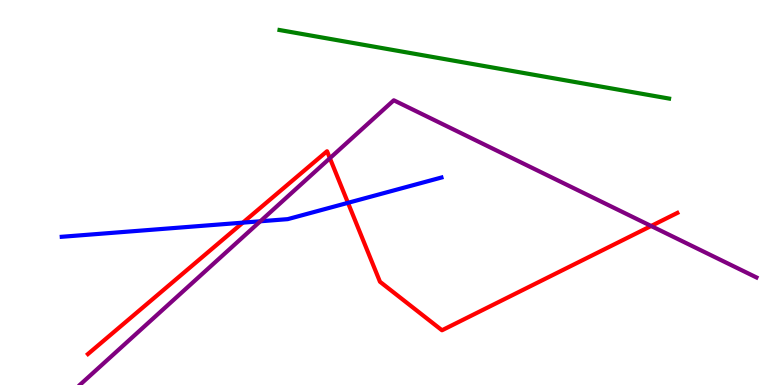[{'lines': ['blue', 'red'], 'intersections': [{'x': 3.13, 'y': 4.22}, {'x': 4.49, 'y': 4.73}]}, {'lines': ['green', 'red'], 'intersections': []}, {'lines': ['purple', 'red'], 'intersections': [{'x': 4.26, 'y': 5.89}, {'x': 8.4, 'y': 4.13}]}, {'lines': ['blue', 'green'], 'intersections': []}, {'lines': ['blue', 'purple'], 'intersections': [{'x': 3.36, 'y': 4.25}]}, {'lines': ['green', 'purple'], 'intersections': []}]